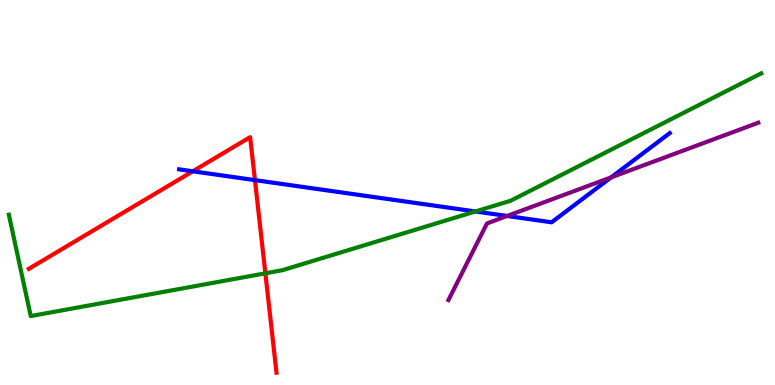[{'lines': ['blue', 'red'], 'intersections': [{'x': 2.49, 'y': 5.55}, {'x': 3.29, 'y': 5.32}]}, {'lines': ['green', 'red'], 'intersections': [{'x': 3.42, 'y': 2.9}]}, {'lines': ['purple', 'red'], 'intersections': []}, {'lines': ['blue', 'green'], 'intersections': [{'x': 6.13, 'y': 4.51}]}, {'lines': ['blue', 'purple'], 'intersections': [{'x': 6.54, 'y': 4.39}, {'x': 7.89, 'y': 5.39}]}, {'lines': ['green', 'purple'], 'intersections': []}]